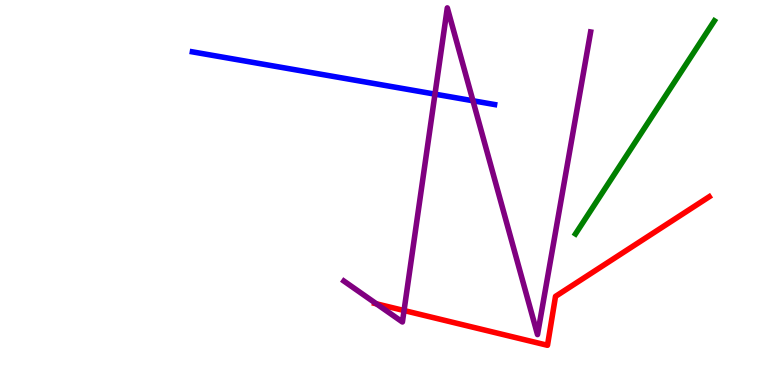[{'lines': ['blue', 'red'], 'intersections': []}, {'lines': ['green', 'red'], 'intersections': []}, {'lines': ['purple', 'red'], 'intersections': [{'x': 4.86, 'y': 2.11}, {'x': 5.21, 'y': 1.93}]}, {'lines': ['blue', 'green'], 'intersections': []}, {'lines': ['blue', 'purple'], 'intersections': [{'x': 5.61, 'y': 7.55}, {'x': 6.1, 'y': 7.38}]}, {'lines': ['green', 'purple'], 'intersections': []}]